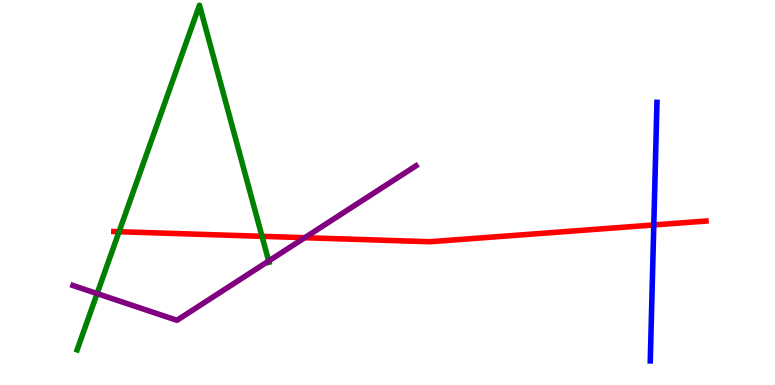[{'lines': ['blue', 'red'], 'intersections': [{'x': 8.44, 'y': 4.16}]}, {'lines': ['green', 'red'], 'intersections': [{'x': 1.54, 'y': 3.98}, {'x': 3.38, 'y': 3.86}]}, {'lines': ['purple', 'red'], 'intersections': [{'x': 3.93, 'y': 3.83}]}, {'lines': ['blue', 'green'], 'intersections': []}, {'lines': ['blue', 'purple'], 'intersections': []}, {'lines': ['green', 'purple'], 'intersections': [{'x': 1.25, 'y': 2.37}, {'x': 3.47, 'y': 3.22}]}]